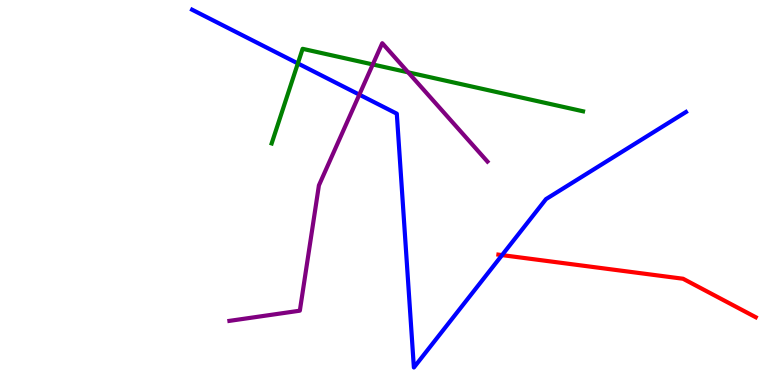[{'lines': ['blue', 'red'], 'intersections': [{'x': 6.48, 'y': 3.37}]}, {'lines': ['green', 'red'], 'intersections': []}, {'lines': ['purple', 'red'], 'intersections': []}, {'lines': ['blue', 'green'], 'intersections': [{'x': 3.84, 'y': 8.35}]}, {'lines': ['blue', 'purple'], 'intersections': [{'x': 4.64, 'y': 7.54}]}, {'lines': ['green', 'purple'], 'intersections': [{'x': 4.81, 'y': 8.33}, {'x': 5.27, 'y': 8.12}]}]